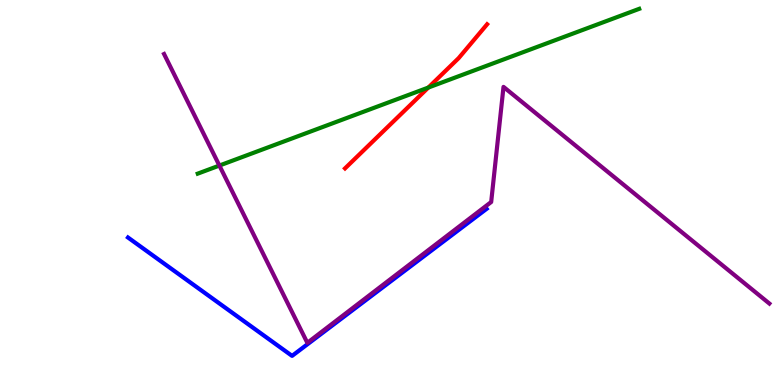[{'lines': ['blue', 'red'], 'intersections': []}, {'lines': ['green', 'red'], 'intersections': [{'x': 5.53, 'y': 7.73}]}, {'lines': ['purple', 'red'], 'intersections': []}, {'lines': ['blue', 'green'], 'intersections': []}, {'lines': ['blue', 'purple'], 'intersections': []}, {'lines': ['green', 'purple'], 'intersections': [{'x': 2.83, 'y': 5.7}]}]